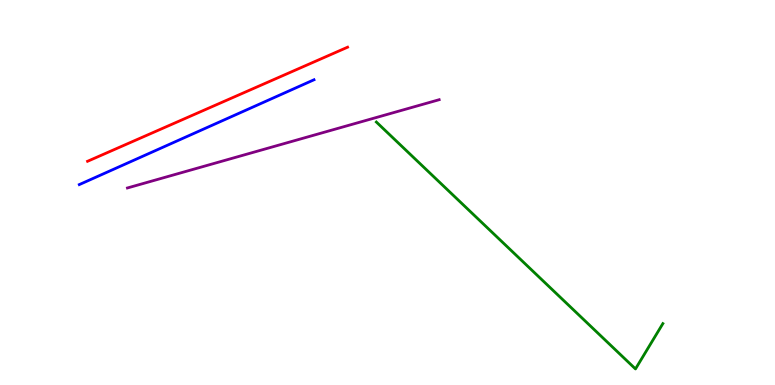[{'lines': ['blue', 'red'], 'intersections': []}, {'lines': ['green', 'red'], 'intersections': []}, {'lines': ['purple', 'red'], 'intersections': []}, {'lines': ['blue', 'green'], 'intersections': []}, {'lines': ['blue', 'purple'], 'intersections': []}, {'lines': ['green', 'purple'], 'intersections': []}]